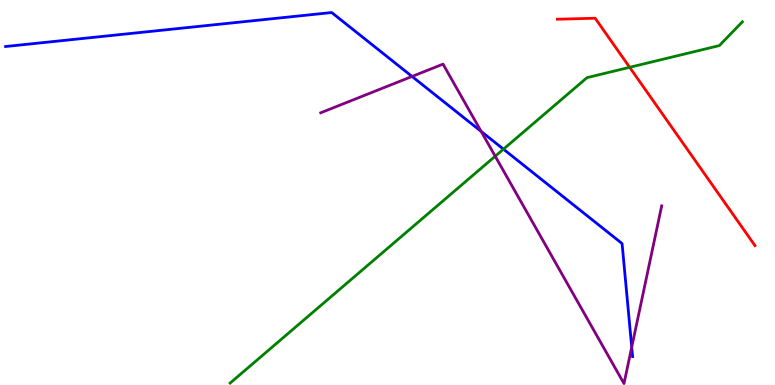[{'lines': ['blue', 'red'], 'intersections': []}, {'lines': ['green', 'red'], 'intersections': [{'x': 8.12, 'y': 8.25}]}, {'lines': ['purple', 'red'], 'intersections': []}, {'lines': ['blue', 'green'], 'intersections': [{'x': 6.5, 'y': 6.13}]}, {'lines': ['blue', 'purple'], 'intersections': [{'x': 5.32, 'y': 8.01}, {'x': 6.21, 'y': 6.59}, {'x': 8.15, 'y': 0.984}]}, {'lines': ['green', 'purple'], 'intersections': [{'x': 6.39, 'y': 5.94}]}]